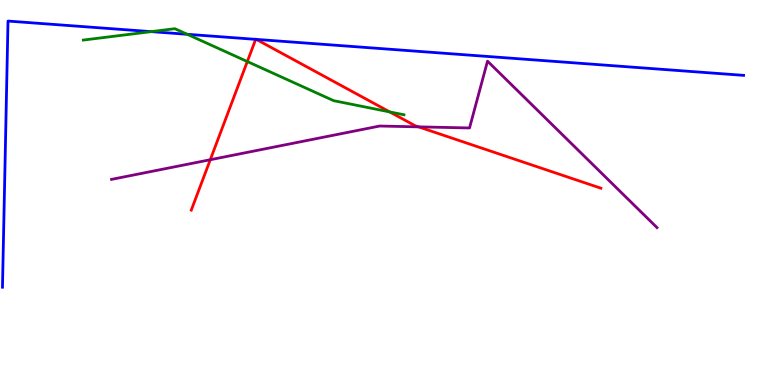[{'lines': ['blue', 'red'], 'intersections': [{'x': 3.3, 'y': 8.98}, {'x': 3.31, 'y': 8.98}]}, {'lines': ['green', 'red'], 'intersections': [{'x': 3.19, 'y': 8.4}, {'x': 5.03, 'y': 7.09}]}, {'lines': ['purple', 'red'], 'intersections': [{'x': 2.71, 'y': 5.85}, {'x': 5.4, 'y': 6.7}]}, {'lines': ['blue', 'green'], 'intersections': [{'x': 1.95, 'y': 9.18}, {'x': 2.42, 'y': 9.11}]}, {'lines': ['blue', 'purple'], 'intersections': []}, {'lines': ['green', 'purple'], 'intersections': []}]